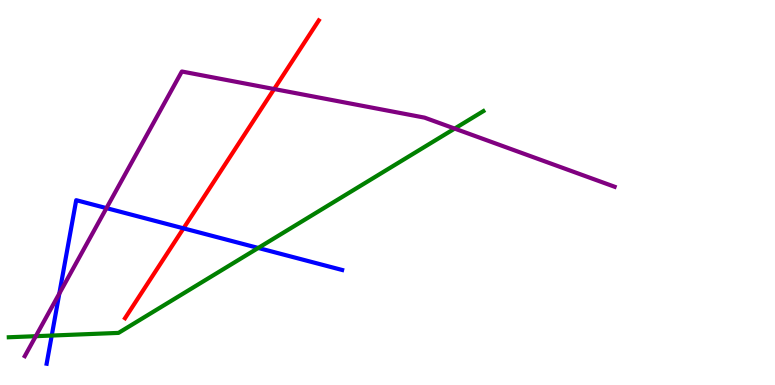[{'lines': ['blue', 'red'], 'intersections': [{'x': 2.37, 'y': 4.07}]}, {'lines': ['green', 'red'], 'intersections': []}, {'lines': ['purple', 'red'], 'intersections': [{'x': 3.54, 'y': 7.69}]}, {'lines': ['blue', 'green'], 'intersections': [{'x': 0.668, 'y': 1.28}, {'x': 3.33, 'y': 3.56}]}, {'lines': ['blue', 'purple'], 'intersections': [{'x': 0.766, 'y': 2.38}, {'x': 1.37, 'y': 4.59}]}, {'lines': ['green', 'purple'], 'intersections': [{'x': 0.462, 'y': 1.27}, {'x': 5.87, 'y': 6.66}]}]